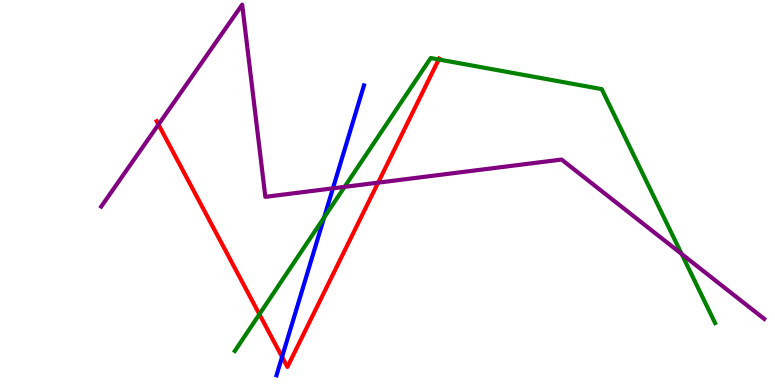[{'lines': ['blue', 'red'], 'intersections': [{'x': 3.64, 'y': 0.73}]}, {'lines': ['green', 'red'], 'intersections': [{'x': 3.35, 'y': 1.84}, {'x': 5.66, 'y': 8.46}]}, {'lines': ['purple', 'red'], 'intersections': [{'x': 2.04, 'y': 6.76}, {'x': 4.88, 'y': 5.26}]}, {'lines': ['blue', 'green'], 'intersections': [{'x': 4.18, 'y': 4.35}]}, {'lines': ['blue', 'purple'], 'intersections': [{'x': 4.3, 'y': 5.11}]}, {'lines': ['green', 'purple'], 'intersections': [{'x': 4.45, 'y': 5.15}, {'x': 8.8, 'y': 3.4}]}]